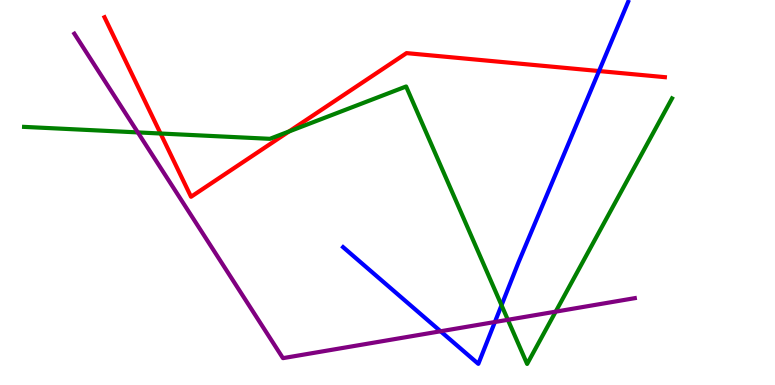[{'lines': ['blue', 'red'], 'intersections': [{'x': 7.73, 'y': 8.15}]}, {'lines': ['green', 'red'], 'intersections': [{'x': 2.07, 'y': 6.53}, {'x': 3.73, 'y': 6.58}]}, {'lines': ['purple', 'red'], 'intersections': []}, {'lines': ['blue', 'green'], 'intersections': [{'x': 6.47, 'y': 2.07}]}, {'lines': ['blue', 'purple'], 'intersections': [{'x': 5.68, 'y': 1.4}, {'x': 6.39, 'y': 1.64}]}, {'lines': ['green', 'purple'], 'intersections': [{'x': 1.78, 'y': 6.56}, {'x': 6.55, 'y': 1.69}, {'x': 7.17, 'y': 1.91}]}]